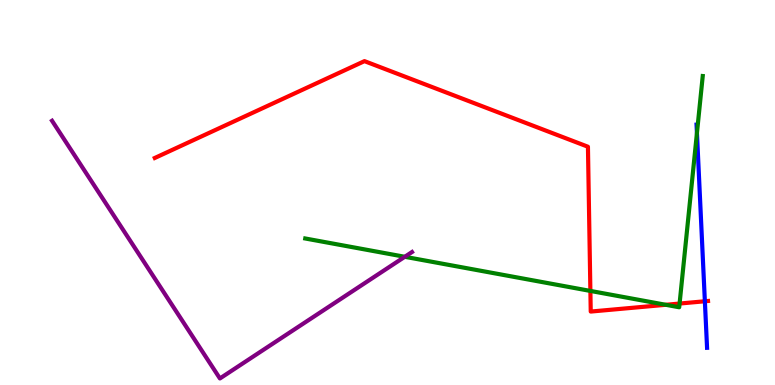[{'lines': ['blue', 'red'], 'intersections': [{'x': 9.1, 'y': 2.17}]}, {'lines': ['green', 'red'], 'intersections': [{'x': 7.62, 'y': 2.44}, {'x': 8.59, 'y': 2.08}, {'x': 8.77, 'y': 2.12}]}, {'lines': ['purple', 'red'], 'intersections': []}, {'lines': ['blue', 'green'], 'intersections': [{'x': 8.99, 'y': 6.54}]}, {'lines': ['blue', 'purple'], 'intersections': []}, {'lines': ['green', 'purple'], 'intersections': [{'x': 5.22, 'y': 3.33}]}]